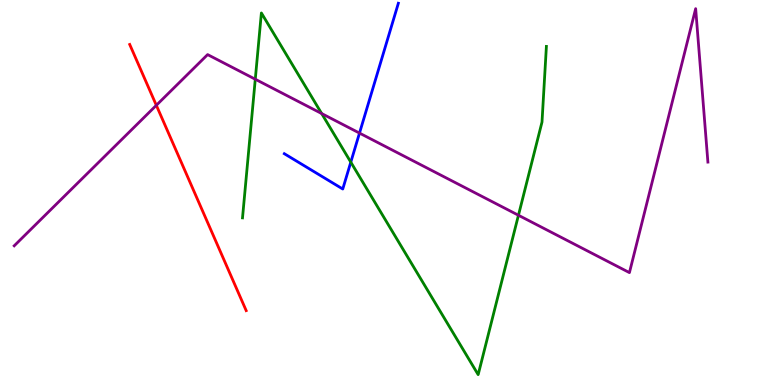[{'lines': ['blue', 'red'], 'intersections': []}, {'lines': ['green', 'red'], 'intersections': []}, {'lines': ['purple', 'red'], 'intersections': [{'x': 2.02, 'y': 7.27}]}, {'lines': ['blue', 'green'], 'intersections': [{'x': 4.53, 'y': 5.79}]}, {'lines': ['blue', 'purple'], 'intersections': [{'x': 4.64, 'y': 6.54}]}, {'lines': ['green', 'purple'], 'intersections': [{'x': 3.29, 'y': 7.94}, {'x': 4.15, 'y': 7.05}, {'x': 6.69, 'y': 4.41}]}]